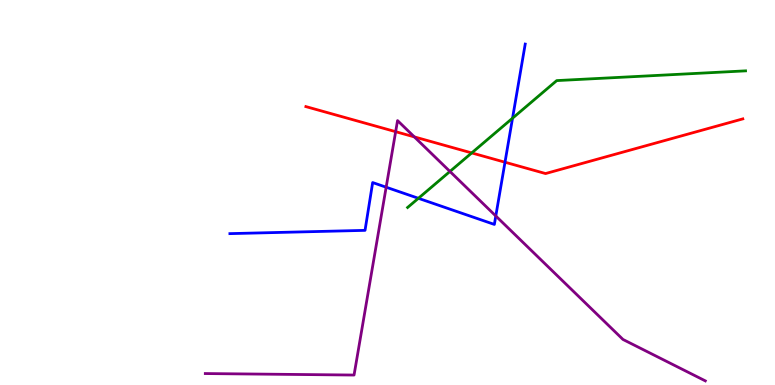[{'lines': ['blue', 'red'], 'intersections': [{'x': 6.52, 'y': 5.79}]}, {'lines': ['green', 'red'], 'intersections': [{'x': 6.09, 'y': 6.03}]}, {'lines': ['purple', 'red'], 'intersections': [{'x': 5.11, 'y': 6.58}, {'x': 5.35, 'y': 6.44}]}, {'lines': ['blue', 'green'], 'intersections': [{'x': 5.4, 'y': 4.85}, {'x': 6.61, 'y': 6.93}]}, {'lines': ['blue', 'purple'], 'intersections': [{'x': 4.98, 'y': 5.14}, {'x': 6.4, 'y': 4.39}]}, {'lines': ['green', 'purple'], 'intersections': [{'x': 5.81, 'y': 5.55}]}]